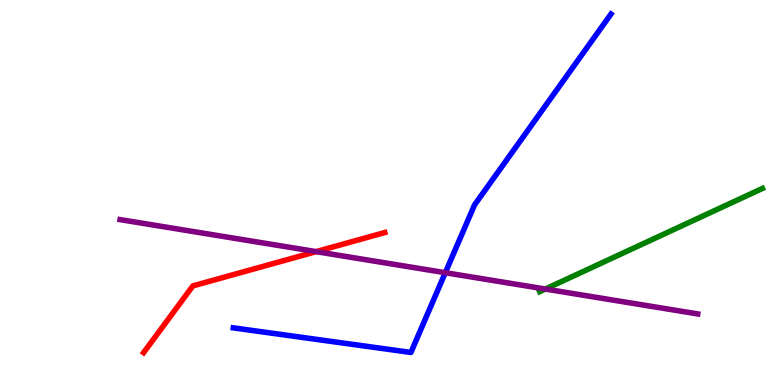[{'lines': ['blue', 'red'], 'intersections': []}, {'lines': ['green', 'red'], 'intersections': []}, {'lines': ['purple', 'red'], 'intersections': [{'x': 4.08, 'y': 3.46}]}, {'lines': ['blue', 'green'], 'intersections': []}, {'lines': ['blue', 'purple'], 'intersections': [{'x': 5.75, 'y': 2.92}]}, {'lines': ['green', 'purple'], 'intersections': [{'x': 7.04, 'y': 2.49}]}]